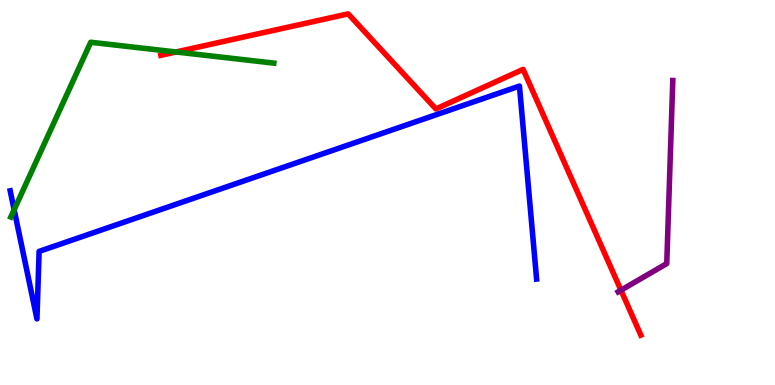[{'lines': ['blue', 'red'], 'intersections': []}, {'lines': ['green', 'red'], 'intersections': [{'x': 2.27, 'y': 8.65}]}, {'lines': ['purple', 'red'], 'intersections': [{'x': 8.01, 'y': 2.46}]}, {'lines': ['blue', 'green'], 'intersections': [{'x': 0.183, 'y': 4.55}]}, {'lines': ['blue', 'purple'], 'intersections': []}, {'lines': ['green', 'purple'], 'intersections': []}]